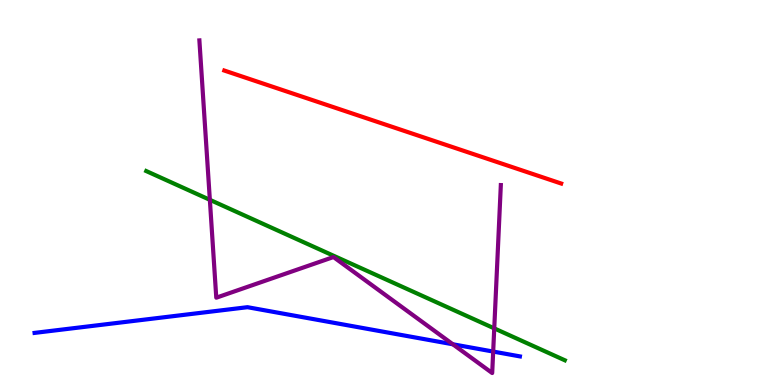[{'lines': ['blue', 'red'], 'intersections': []}, {'lines': ['green', 'red'], 'intersections': []}, {'lines': ['purple', 'red'], 'intersections': []}, {'lines': ['blue', 'green'], 'intersections': []}, {'lines': ['blue', 'purple'], 'intersections': [{'x': 5.84, 'y': 1.06}, {'x': 6.36, 'y': 0.868}]}, {'lines': ['green', 'purple'], 'intersections': [{'x': 2.71, 'y': 4.81}, {'x': 6.38, 'y': 1.47}]}]